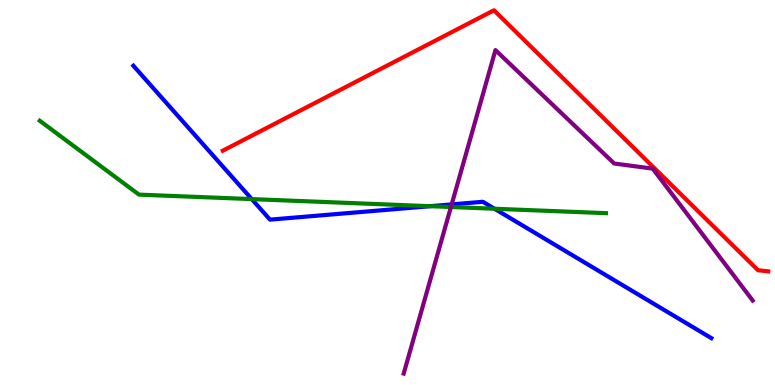[{'lines': ['blue', 'red'], 'intersections': []}, {'lines': ['green', 'red'], 'intersections': []}, {'lines': ['purple', 'red'], 'intersections': []}, {'lines': ['blue', 'green'], 'intersections': [{'x': 3.25, 'y': 4.83}, {'x': 5.55, 'y': 4.64}, {'x': 6.38, 'y': 4.58}]}, {'lines': ['blue', 'purple'], 'intersections': [{'x': 5.83, 'y': 4.69}]}, {'lines': ['green', 'purple'], 'intersections': [{'x': 5.82, 'y': 4.62}]}]